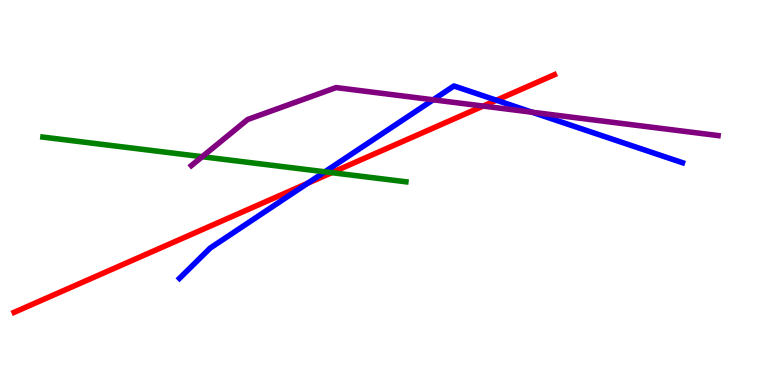[{'lines': ['blue', 'red'], 'intersections': [{'x': 3.97, 'y': 5.24}, {'x': 6.41, 'y': 7.4}]}, {'lines': ['green', 'red'], 'intersections': [{'x': 4.28, 'y': 5.52}]}, {'lines': ['purple', 'red'], 'intersections': [{'x': 6.23, 'y': 7.25}]}, {'lines': ['blue', 'green'], 'intersections': [{'x': 4.19, 'y': 5.54}]}, {'lines': ['blue', 'purple'], 'intersections': [{'x': 5.59, 'y': 7.41}, {'x': 6.87, 'y': 7.09}]}, {'lines': ['green', 'purple'], 'intersections': [{'x': 2.61, 'y': 5.93}]}]